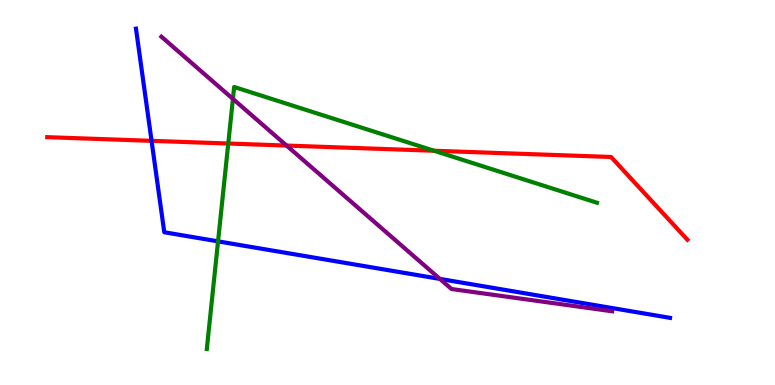[{'lines': ['blue', 'red'], 'intersections': [{'x': 1.96, 'y': 6.34}]}, {'lines': ['green', 'red'], 'intersections': [{'x': 2.95, 'y': 6.27}, {'x': 5.6, 'y': 6.08}]}, {'lines': ['purple', 'red'], 'intersections': [{'x': 3.7, 'y': 6.22}]}, {'lines': ['blue', 'green'], 'intersections': [{'x': 2.81, 'y': 3.73}]}, {'lines': ['blue', 'purple'], 'intersections': [{'x': 5.68, 'y': 2.76}]}, {'lines': ['green', 'purple'], 'intersections': [{'x': 3.01, 'y': 7.43}]}]